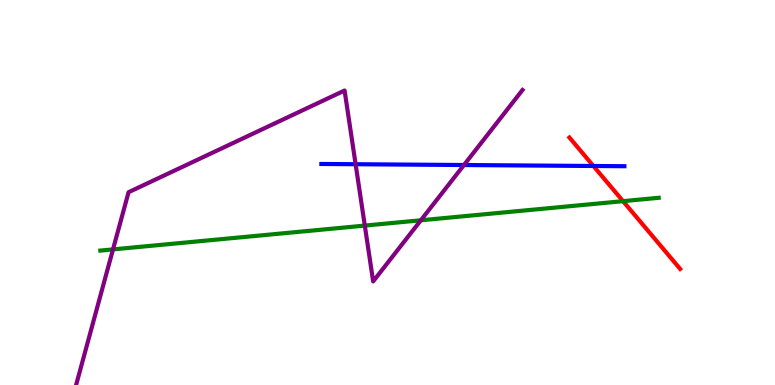[{'lines': ['blue', 'red'], 'intersections': [{'x': 7.66, 'y': 5.69}]}, {'lines': ['green', 'red'], 'intersections': [{'x': 8.04, 'y': 4.77}]}, {'lines': ['purple', 'red'], 'intersections': []}, {'lines': ['blue', 'green'], 'intersections': []}, {'lines': ['blue', 'purple'], 'intersections': [{'x': 4.59, 'y': 5.73}, {'x': 5.99, 'y': 5.71}]}, {'lines': ['green', 'purple'], 'intersections': [{'x': 1.46, 'y': 3.52}, {'x': 4.71, 'y': 4.14}, {'x': 5.43, 'y': 4.28}]}]